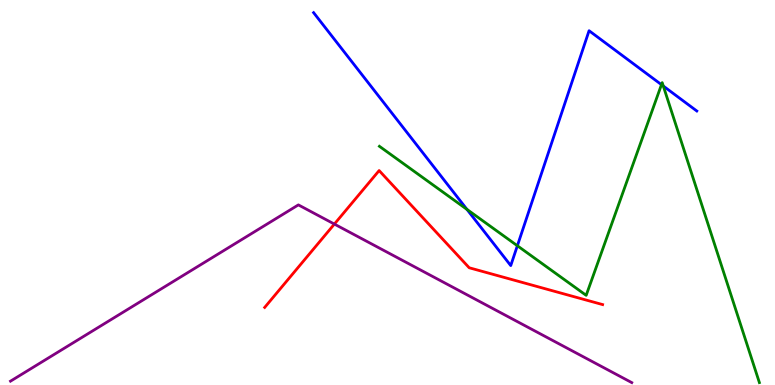[{'lines': ['blue', 'red'], 'intersections': []}, {'lines': ['green', 'red'], 'intersections': []}, {'lines': ['purple', 'red'], 'intersections': [{'x': 4.31, 'y': 4.18}]}, {'lines': ['blue', 'green'], 'intersections': [{'x': 6.03, 'y': 4.56}, {'x': 6.68, 'y': 3.62}, {'x': 8.54, 'y': 7.8}, {'x': 8.56, 'y': 7.77}]}, {'lines': ['blue', 'purple'], 'intersections': []}, {'lines': ['green', 'purple'], 'intersections': []}]